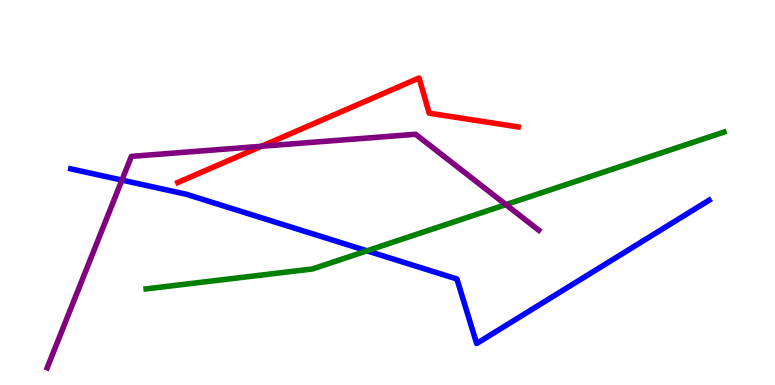[{'lines': ['blue', 'red'], 'intersections': []}, {'lines': ['green', 'red'], 'intersections': []}, {'lines': ['purple', 'red'], 'intersections': [{'x': 3.37, 'y': 6.2}]}, {'lines': ['blue', 'green'], 'intersections': [{'x': 4.74, 'y': 3.49}]}, {'lines': ['blue', 'purple'], 'intersections': [{'x': 1.57, 'y': 5.32}]}, {'lines': ['green', 'purple'], 'intersections': [{'x': 6.53, 'y': 4.69}]}]